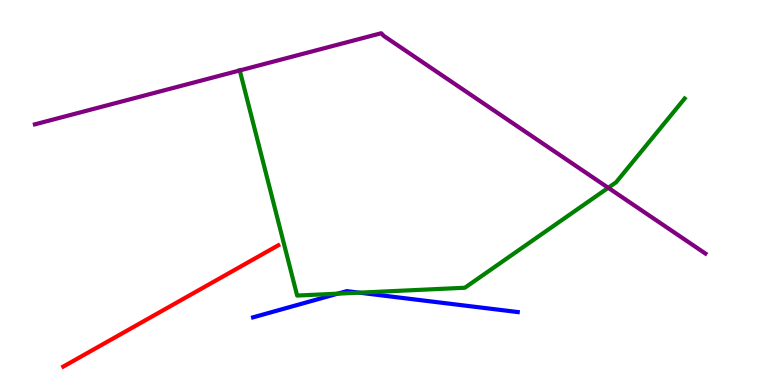[{'lines': ['blue', 'red'], 'intersections': []}, {'lines': ['green', 'red'], 'intersections': []}, {'lines': ['purple', 'red'], 'intersections': []}, {'lines': ['blue', 'green'], 'intersections': [{'x': 4.36, 'y': 2.37}, {'x': 4.64, 'y': 2.4}]}, {'lines': ['blue', 'purple'], 'intersections': []}, {'lines': ['green', 'purple'], 'intersections': [{'x': 3.09, 'y': 8.17}, {'x': 7.85, 'y': 5.12}]}]